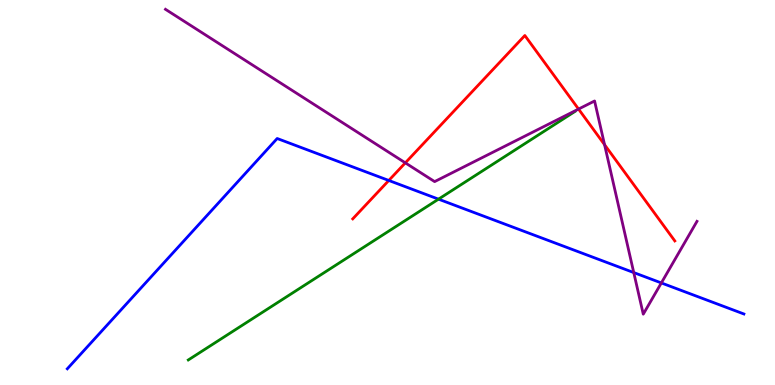[{'lines': ['blue', 'red'], 'intersections': [{'x': 5.02, 'y': 5.31}]}, {'lines': ['green', 'red'], 'intersections': []}, {'lines': ['purple', 'red'], 'intersections': [{'x': 5.23, 'y': 5.77}, {'x': 7.47, 'y': 7.17}, {'x': 7.8, 'y': 6.24}]}, {'lines': ['blue', 'green'], 'intersections': [{'x': 5.66, 'y': 4.83}]}, {'lines': ['blue', 'purple'], 'intersections': [{'x': 8.18, 'y': 2.92}, {'x': 8.53, 'y': 2.65}]}, {'lines': ['green', 'purple'], 'intersections': []}]